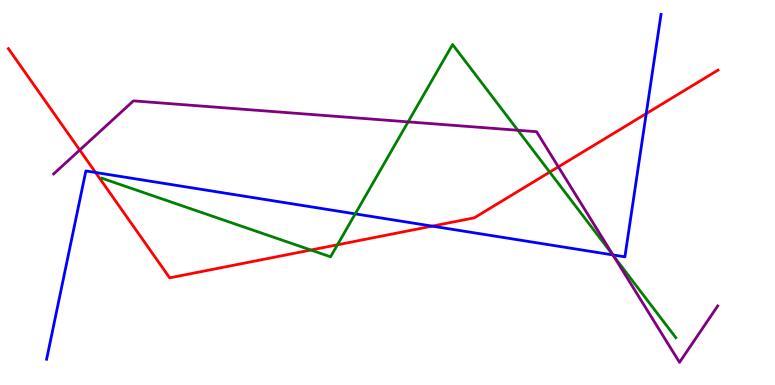[{'lines': ['blue', 'red'], 'intersections': [{'x': 1.23, 'y': 5.52}, {'x': 5.58, 'y': 4.13}, {'x': 8.34, 'y': 7.05}]}, {'lines': ['green', 'red'], 'intersections': [{'x': 4.01, 'y': 3.51}, {'x': 4.35, 'y': 3.64}, {'x': 7.09, 'y': 5.53}]}, {'lines': ['purple', 'red'], 'intersections': [{'x': 1.03, 'y': 6.1}, {'x': 7.2, 'y': 5.67}]}, {'lines': ['blue', 'green'], 'intersections': [{'x': 4.58, 'y': 4.45}, {'x': 7.91, 'y': 3.38}]}, {'lines': ['blue', 'purple'], 'intersections': [{'x': 7.91, 'y': 3.38}]}, {'lines': ['green', 'purple'], 'intersections': [{'x': 5.27, 'y': 6.83}, {'x': 6.68, 'y': 6.62}, {'x': 7.92, 'y': 3.35}]}]